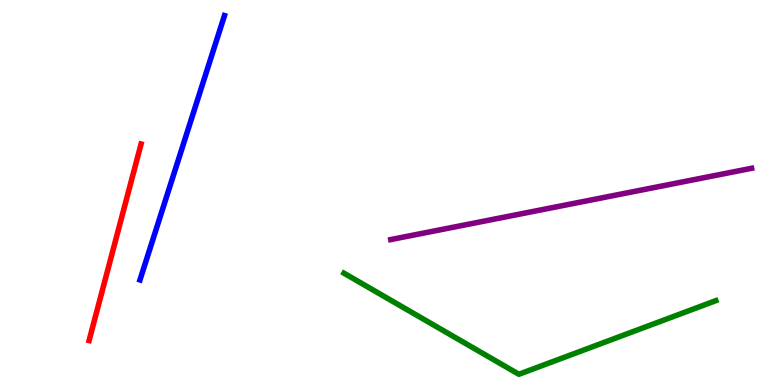[{'lines': ['blue', 'red'], 'intersections': []}, {'lines': ['green', 'red'], 'intersections': []}, {'lines': ['purple', 'red'], 'intersections': []}, {'lines': ['blue', 'green'], 'intersections': []}, {'lines': ['blue', 'purple'], 'intersections': []}, {'lines': ['green', 'purple'], 'intersections': []}]